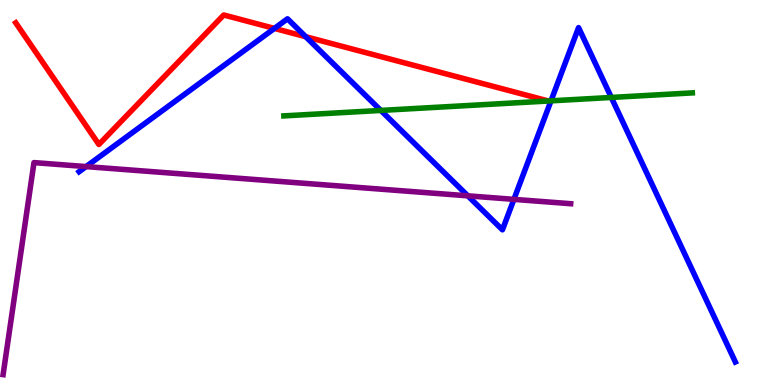[{'lines': ['blue', 'red'], 'intersections': [{'x': 3.54, 'y': 9.26}, {'x': 3.94, 'y': 9.05}]}, {'lines': ['green', 'red'], 'intersections': []}, {'lines': ['purple', 'red'], 'intersections': []}, {'lines': ['blue', 'green'], 'intersections': [{'x': 4.91, 'y': 7.13}, {'x': 7.11, 'y': 7.38}, {'x': 7.89, 'y': 7.47}]}, {'lines': ['blue', 'purple'], 'intersections': [{'x': 1.11, 'y': 5.67}, {'x': 6.04, 'y': 4.91}, {'x': 6.63, 'y': 4.82}]}, {'lines': ['green', 'purple'], 'intersections': []}]